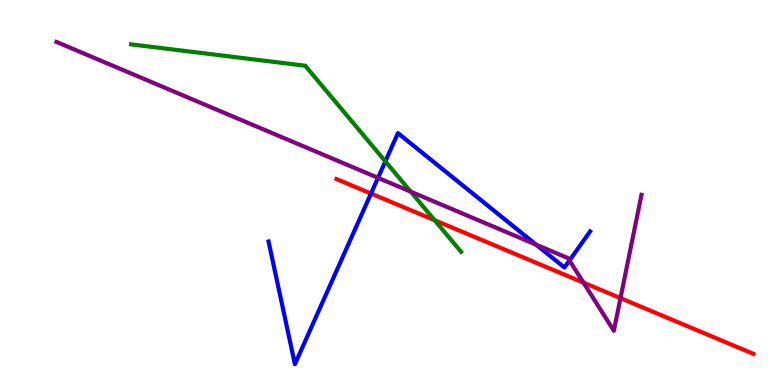[{'lines': ['blue', 'red'], 'intersections': [{'x': 4.79, 'y': 4.97}]}, {'lines': ['green', 'red'], 'intersections': [{'x': 5.61, 'y': 4.28}]}, {'lines': ['purple', 'red'], 'intersections': [{'x': 7.53, 'y': 2.66}, {'x': 8.01, 'y': 2.26}]}, {'lines': ['blue', 'green'], 'intersections': [{'x': 4.97, 'y': 5.81}]}, {'lines': ['blue', 'purple'], 'intersections': [{'x': 4.88, 'y': 5.38}, {'x': 6.92, 'y': 3.65}, {'x': 7.35, 'y': 3.23}]}, {'lines': ['green', 'purple'], 'intersections': [{'x': 5.3, 'y': 5.02}]}]